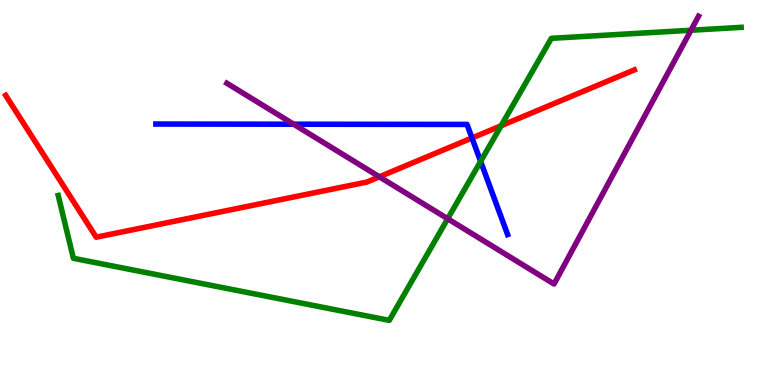[{'lines': ['blue', 'red'], 'intersections': [{'x': 6.09, 'y': 6.42}]}, {'lines': ['green', 'red'], 'intersections': [{'x': 6.47, 'y': 6.73}]}, {'lines': ['purple', 'red'], 'intersections': [{'x': 4.89, 'y': 5.41}]}, {'lines': ['blue', 'green'], 'intersections': [{'x': 6.2, 'y': 5.81}]}, {'lines': ['blue', 'purple'], 'intersections': [{'x': 3.79, 'y': 6.77}]}, {'lines': ['green', 'purple'], 'intersections': [{'x': 5.78, 'y': 4.32}, {'x': 8.92, 'y': 9.21}]}]